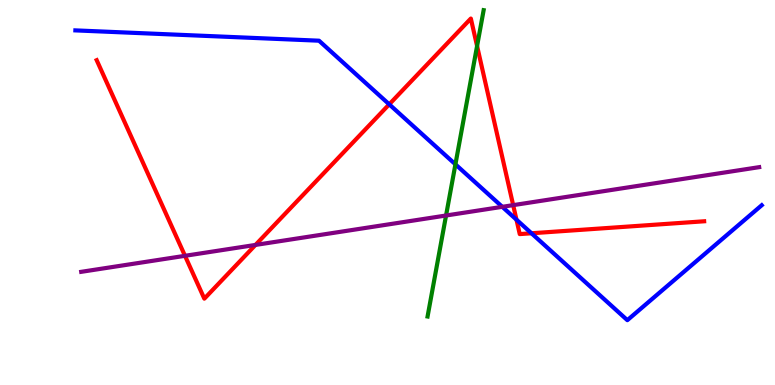[{'lines': ['blue', 'red'], 'intersections': [{'x': 5.02, 'y': 7.29}, {'x': 6.66, 'y': 4.29}, {'x': 6.86, 'y': 3.94}]}, {'lines': ['green', 'red'], 'intersections': [{'x': 6.16, 'y': 8.8}]}, {'lines': ['purple', 'red'], 'intersections': [{'x': 2.39, 'y': 3.36}, {'x': 3.3, 'y': 3.64}, {'x': 6.62, 'y': 4.67}]}, {'lines': ['blue', 'green'], 'intersections': [{'x': 5.88, 'y': 5.73}]}, {'lines': ['blue', 'purple'], 'intersections': [{'x': 6.48, 'y': 4.63}]}, {'lines': ['green', 'purple'], 'intersections': [{'x': 5.76, 'y': 4.4}]}]